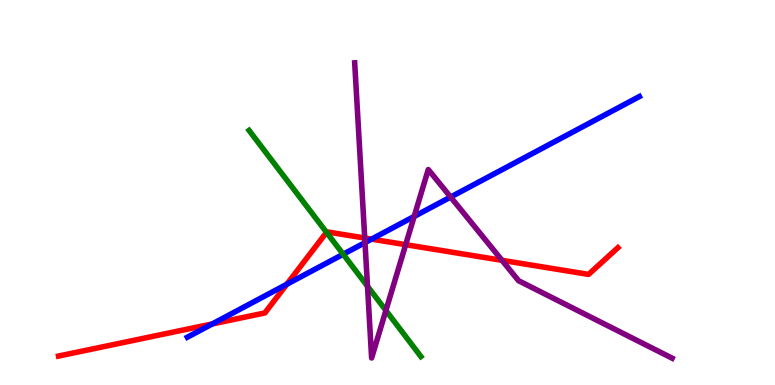[{'lines': ['blue', 'red'], 'intersections': [{'x': 2.74, 'y': 1.59}, {'x': 3.7, 'y': 2.62}, {'x': 4.79, 'y': 3.79}]}, {'lines': ['green', 'red'], 'intersections': [{'x': 4.21, 'y': 3.97}]}, {'lines': ['purple', 'red'], 'intersections': [{'x': 4.71, 'y': 3.82}, {'x': 5.23, 'y': 3.64}, {'x': 6.48, 'y': 3.24}]}, {'lines': ['blue', 'green'], 'intersections': [{'x': 4.43, 'y': 3.4}]}, {'lines': ['blue', 'purple'], 'intersections': [{'x': 4.71, 'y': 3.7}, {'x': 5.34, 'y': 4.38}, {'x': 5.81, 'y': 4.88}]}, {'lines': ['green', 'purple'], 'intersections': [{'x': 4.74, 'y': 2.56}, {'x': 4.98, 'y': 1.94}]}]